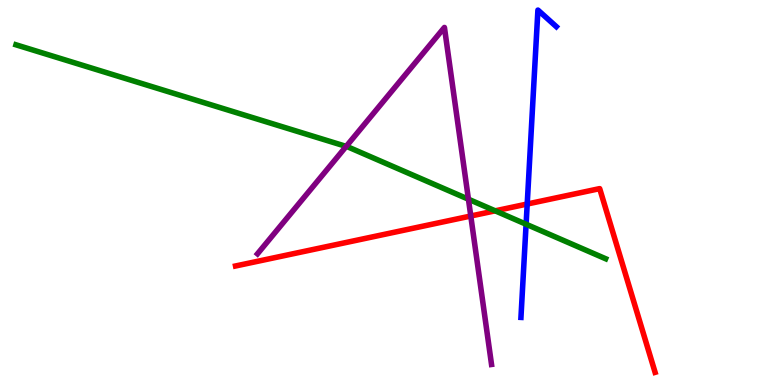[{'lines': ['blue', 'red'], 'intersections': [{'x': 6.8, 'y': 4.7}]}, {'lines': ['green', 'red'], 'intersections': [{'x': 6.39, 'y': 4.52}]}, {'lines': ['purple', 'red'], 'intersections': [{'x': 6.07, 'y': 4.39}]}, {'lines': ['blue', 'green'], 'intersections': [{'x': 6.79, 'y': 4.18}]}, {'lines': ['blue', 'purple'], 'intersections': []}, {'lines': ['green', 'purple'], 'intersections': [{'x': 4.47, 'y': 6.2}, {'x': 6.04, 'y': 4.83}]}]